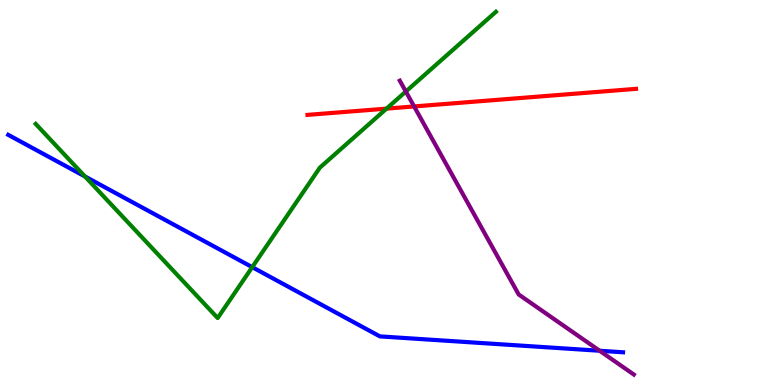[{'lines': ['blue', 'red'], 'intersections': []}, {'lines': ['green', 'red'], 'intersections': [{'x': 4.99, 'y': 7.18}]}, {'lines': ['purple', 'red'], 'intersections': [{'x': 5.34, 'y': 7.24}]}, {'lines': ['blue', 'green'], 'intersections': [{'x': 1.1, 'y': 5.42}, {'x': 3.25, 'y': 3.06}]}, {'lines': ['blue', 'purple'], 'intersections': [{'x': 7.74, 'y': 0.89}]}, {'lines': ['green', 'purple'], 'intersections': [{'x': 5.24, 'y': 7.62}]}]